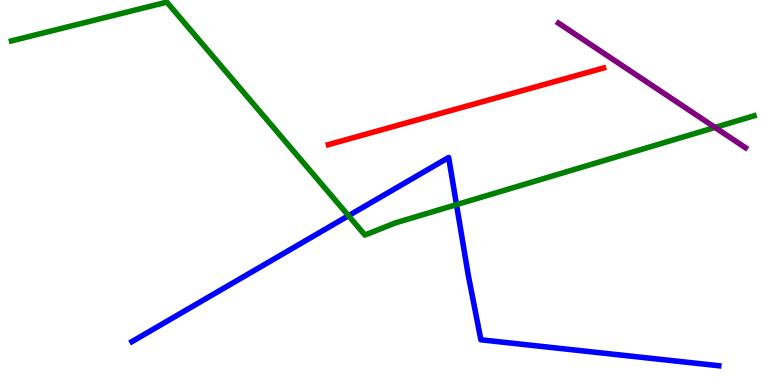[{'lines': ['blue', 'red'], 'intersections': []}, {'lines': ['green', 'red'], 'intersections': []}, {'lines': ['purple', 'red'], 'intersections': []}, {'lines': ['blue', 'green'], 'intersections': [{'x': 4.5, 'y': 4.4}, {'x': 5.89, 'y': 4.68}]}, {'lines': ['blue', 'purple'], 'intersections': []}, {'lines': ['green', 'purple'], 'intersections': [{'x': 9.23, 'y': 6.69}]}]